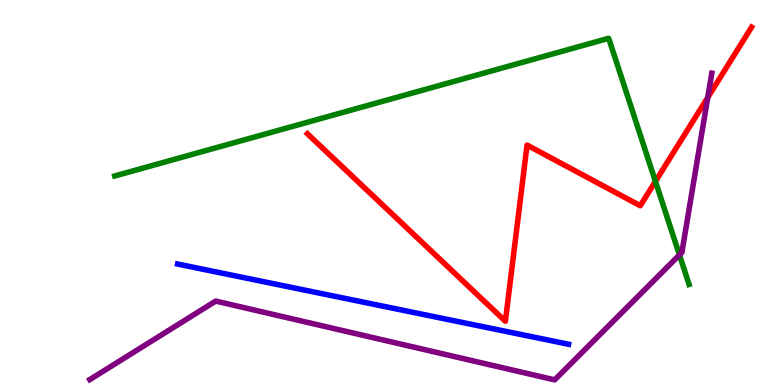[{'lines': ['blue', 'red'], 'intersections': []}, {'lines': ['green', 'red'], 'intersections': [{'x': 8.46, 'y': 5.29}]}, {'lines': ['purple', 'red'], 'intersections': [{'x': 9.13, 'y': 7.47}]}, {'lines': ['blue', 'green'], 'intersections': []}, {'lines': ['blue', 'purple'], 'intersections': []}, {'lines': ['green', 'purple'], 'intersections': [{'x': 8.77, 'y': 3.38}]}]